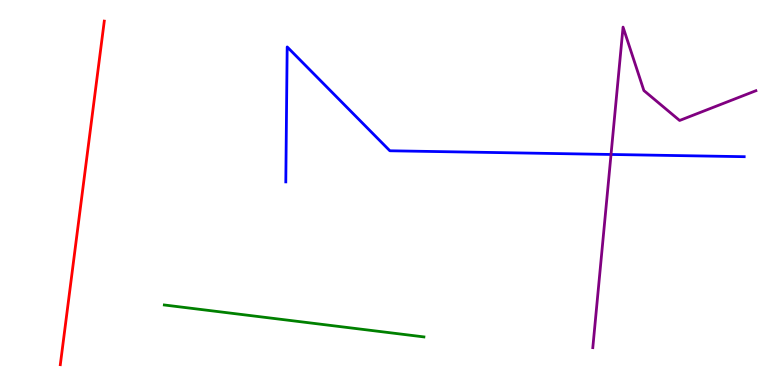[{'lines': ['blue', 'red'], 'intersections': []}, {'lines': ['green', 'red'], 'intersections': []}, {'lines': ['purple', 'red'], 'intersections': []}, {'lines': ['blue', 'green'], 'intersections': []}, {'lines': ['blue', 'purple'], 'intersections': [{'x': 7.88, 'y': 5.99}]}, {'lines': ['green', 'purple'], 'intersections': []}]